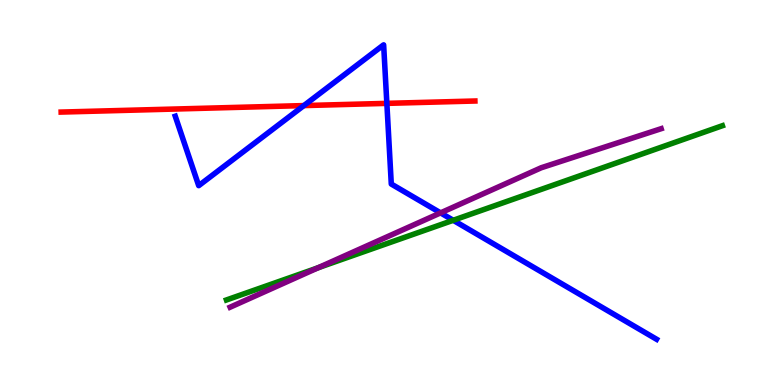[{'lines': ['blue', 'red'], 'intersections': [{'x': 3.92, 'y': 7.26}, {'x': 4.99, 'y': 7.32}]}, {'lines': ['green', 'red'], 'intersections': []}, {'lines': ['purple', 'red'], 'intersections': []}, {'lines': ['blue', 'green'], 'intersections': [{'x': 5.85, 'y': 4.28}]}, {'lines': ['blue', 'purple'], 'intersections': [{'x': 5.68, 'y': 4.47}]}, {'lines': ['green', 'purple'], 'intersections': [{'x': 4.1, 'y': 3.05}]}]